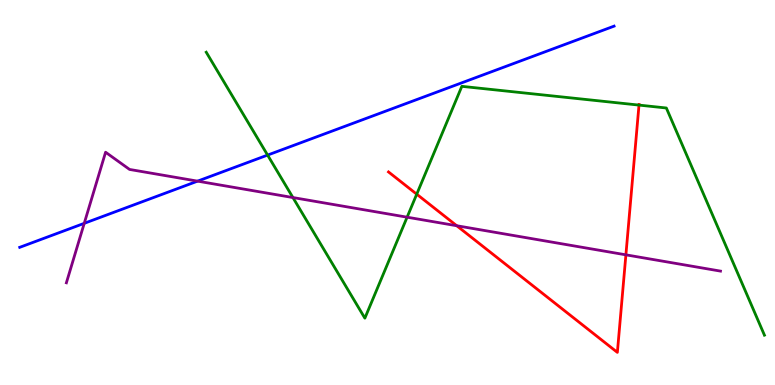[{'lines': ['blue', 'red'], 'intersections': []}, {'lines': ['green', 'red'], 'intersections': [{'x': 5.38, 'y': 4.96}, {'x': 8.25, 'y': 7.27}]}, {'lines': ['purple', 'red'], 'intersections': [{'x': 5.89, 'y': 4.14}, {'x': 8.08, 'y': 3.38}]}, {'lines': ['blue', 'green'], 'intersections': [{'x': 3.45, 'y': 5.97}]}, {'lines': ['blue', 'purple'], 'intersections': [{'x': 1.09, 'y': 4.2}, {'x': 2.55, 'y': 5.3}]}, {'lines': ['green', 'purple'], 'intersections': [{'x': 3.78, 'y': 4.87}, {'x': 5.25, 'y': 4.36}]}]